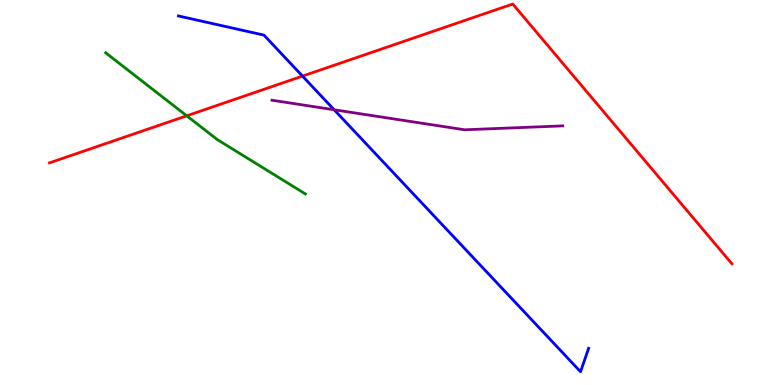[{'lines': ['blue', 'red'], 'intersections': [{'x': 3.9, 'y': 8.02}]}, {'lines': ['green', 'red'], 'intersections': [{'x': 2.41, 'y': 6.99}]}, {'lines': ['purple', 'red'], 'intersections': []}, {'lines': ['blue', 'green'], 'intersections': []}, {'lines': ['blue', 'purple'], 'intersections': [{'x': 4.31, 'y': 7.15}]}, {'lines': ['green', 'purple'], 'intersections': []}]